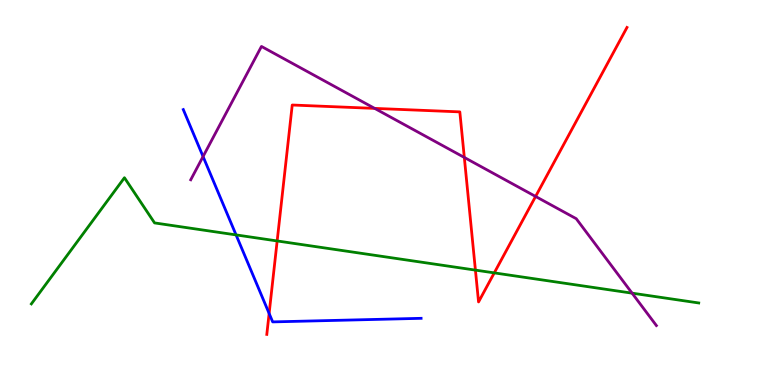[{'lines': ['blue', 'red'], 'intersections': [{'x': 3.47, 'y': 1.86}]}, {'lines': ['green', 'red'], 'intersections': [{'x': 3.58, 'y': 3.74}, {'x': 6.13, 'y': 2.98}, {'x': 6.38, 'y': 2.91}]}, {'lines': ['purple', 'red'], 'intersections': [{'x': 4.83, 'y': 7.18}, {'x': 5.99, 'y': 5.91}, {'x': 6.91, 'y': 4.9}]}, {'lines': ['blue', 'green'], 'intersections': [{'x': 3.05, 'y': 3.9}]}, {'lines': ['blue', 'purple'], 'intersections': [{'x': 2.62, 'y': 5.93}]}, {'lines': ['green', 'purple'], 'intersections': [{'x': 8.16, 'y': 2.39}]}]